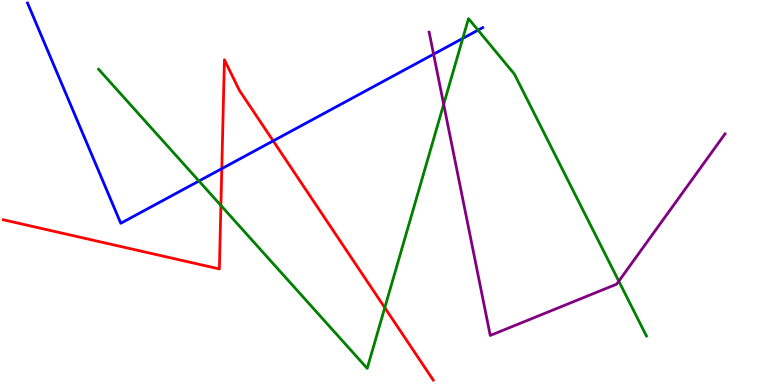[{'lines': ['blue', 'red'], 'intersections': [{'x': 2.86, 'y': 5.62}, {'x': 3.52, 'y': 6.34}]}, {'lines': ['green', 'red'], 'intersections': [{'x': 2.85, 'y': 4.66}, {'x': 4.96, 'y': 2.01}]}, {'lines': ['purple', 'red'], 'intersections': []}, {'lines': ['blue', 'green'], 'intersections': [{'x': 2.57, 'y': 5.3}, {'x': 5.97, 'y': 9.0}, {'x': 6.17, 'y': 9.22}]}, {'lines': ['blue', 'purple'], 'intersections': [{'x': 5.59, 'y': 8.59}]}, {'lines': ['green', 'purple'], 'intersections': [{'x': 5.72, 'y': 7.29}, {'x': 7.98, 'y': 2.7}]}]